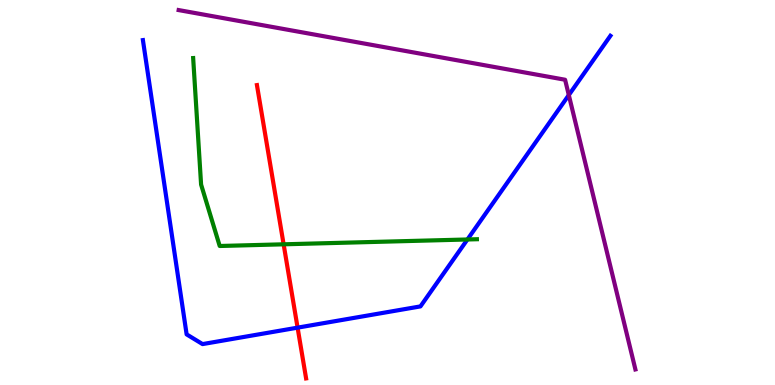[{'lines': ['blue', 'red'], 'intersections': [{'x': 3.84, 'y': 1.49}]}, {'lines': ['green', 'red'], 'intersections': [{'x': 3.66, 'y': 3.65}]}, {'lines': ['purple', 'red'], 'intersections': []}, {'lines': ['blue', 'green'], 'intersections': [{'x': 6.03, 'y': 3.78}]}, {'lines': ['blue', 'purple'], 'intersections': [{'x': 7.34, 'y': 7.53}]}, {'lines': ['green', 'purple'], 'intersections': []}]